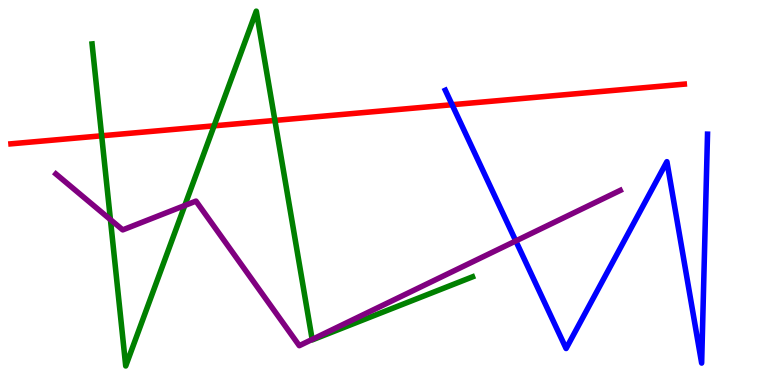[{'lines': ['blue', 'red'], 'intersections': [{'x': 5.83, 'y': 7.28}]}, {'lines': ['green', 'red'], 'intersections': [{'x': 1.31, 'y': 6.47}, {'x': 2.76, 'y': 6.73}, {'x': 3.55, 'y': 6.87}]}, {'lines': ['purple', 'red'], 'intersections': []}, {'lines': ['blue', 'green'], 'intersections': []}, {'lines': ['blue', 'purple'], 'intersections': [{'x': 6.66, 'y': 3.74}]}, {'lines': ['green', 'purple'], 'intersections': [{'x': 1.42, 'y': 4.3}, {'x': 2.38, 'y': 4.66}, {'x': 4.03, 'y': 1.18}]}]